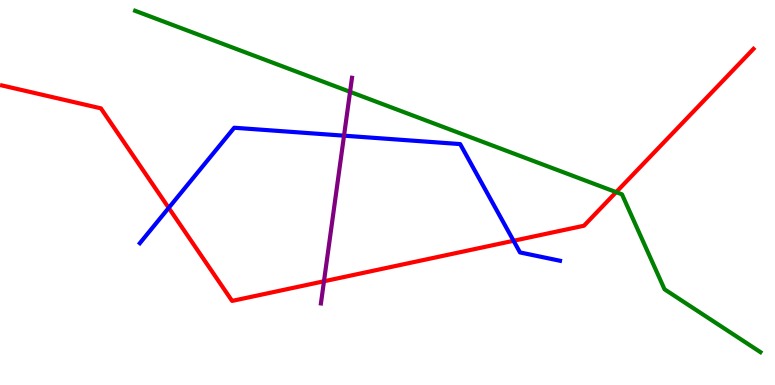[{'lines': ['blue', 'red'], 'intersections': [{'x': 2.18, 'y': 4.6}, {'x': 6.63, 'y': 3.75}]}, {'lines': ['green', 'red'], 'intersections': [{'x': 7.95, 'y': 5.01}]}, {'lines': ['purple', 'red'], 'intersections': [{'x': 4.18, 'y': 2.69}]}, {'lines': ['blue', 'green'], 'intersections': []}, {'lines': ['blue', 'purple'], 'intersections': [{'x': 4.44, 'y': 6.48}]}, {'lines': ['green', 'purple'], 'intersections': [{'x': 4.52, 'y': 7.61}]}]